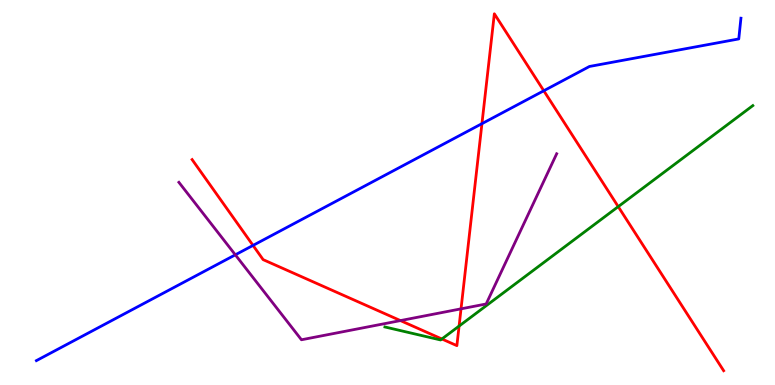[{'lines': ['blue', 'red'], 'intersections': [{'x': 3.26, 'y': 3.63}, {'x': 6.22, 'y': 6.79}, {'x': 7.02, 'y': 7.64}]}, {'lines': ['green', 'red'], 'intersections': [{'x': 5.7, 'y': 1.2}, {'x': 5.92, 'y': 1.53}, {'x': 7.98, 'y': 4.63}]}, {'lines': ['purple', 'red'], 'intersections': [{'x': 5.17, 'y': 1.67}, {'x': 5.95, 'y': 1.98}]}, {'lines': ['blue', 'green'], 'intersections': []}, {'lines': ['blue', 'purple'], 'intersections': [{'x': 3.04, 'y': 3.38}]}, {'lines': ['green', 'purple'], 'intersections': []}]